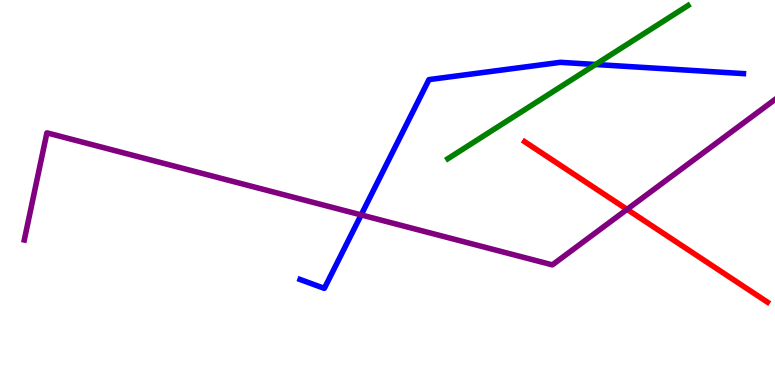[{'lines': ['blue', 'red'], 'intersections': []}, {'lines': ['green', 'red'], 'intersections': []}, {'lines': ['purple', 'red'], 'intersections': [{'x': 8.09, 'y': 4.56}]}, {'lines': ['blue', 'green'], 'intersections': [{'x': 7.68, 'y': 8.32}]}, {'lines': ['blue', 'purple'], 'intersections': [{'x': 4.66, 'y': 4.42}]}, {'lines': ['green', 'purple'], 'intersections': []}]